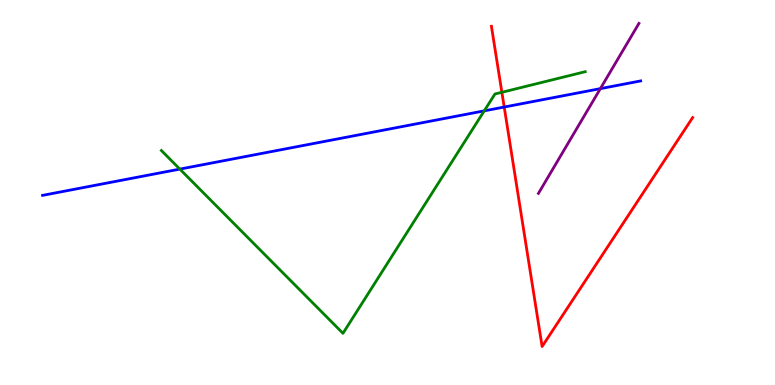[{'lines': ['blue', 'red'], 'intersections': [{'x': 6.51, 'y': 7.22}]}, {'lines': ['green', 'red'], 'intersections': [{'x': 6.48, 'y': 7.6}]}, {'lines': ['purple', 'red'], 'intersections': []}, {'lines': ['blue', 'green'], 'intersections': [{'x': 2.32, 'y': 5.61}, {'x': 6.25, 'y': 7.12}]}, {'lines': ['blue', 'purple'], 'intersections': [{'x': 7.75, 'y': 7.7}]}, {'lines': ['green', 'purple'], 'intersections': []}]